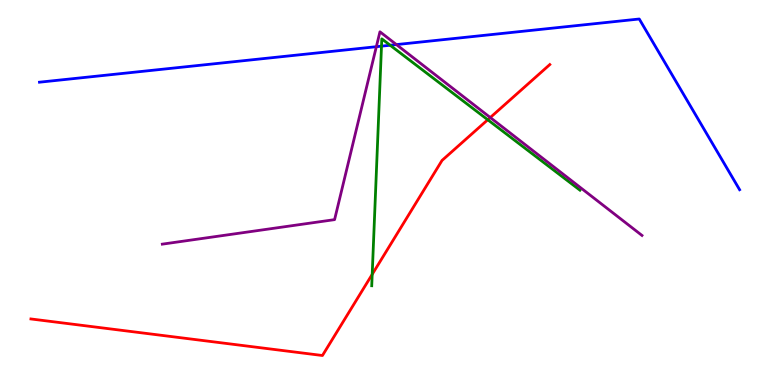[{'lines': ['blue', 'red'], 'intersections': []}, {'lines': ['green', 'red'], 'intersections': [{'x': 4.8, 'y': 2.87}, {'x': 6.29, 'y': 6.89}]}, {'lines': ['purple', 'red'], 'intersections': [{'x': 6.33, 'y': 6.95}]}, {'lines': ['blue', 'green'], 'intersections': [{'x': 4.92, 'y': 8.8}, {'x': 5.03, 'y': 8.82}]}, {'lines': ['blue', 'purple'], 'intersections': [{'x': 4.86, 'y': 8.79}, {'x': 5.11, 'y': 8.84}]}, {'lines': ['green', 'purple'], 'intersections': []}]